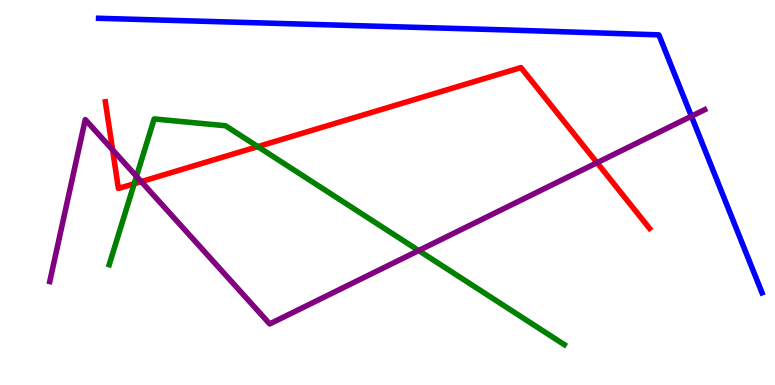[{'lines': ['blue', 'red'], 'intersections': []}, {'lines': ['green', 'red'], 'intersections': [{'x': 1.73, 'y': 5.23}, {'x': 3.33, 'y': 6.19}]}, {'lines': ['purple', 'red'], 'intersections': [{'x': 1.45, 'y': 6.11}, {'x': 1.82, 'y': 5.28}, {'x': 7.7, 'y': 5.77}]}, {'lines': ['blue', 'green'], 'intersections': []}, {'lines': ['blue', 'purple'], 'intersections': [{'x': 8.92, 'y': 6.98}]}, {'lines': ['green', 'purple'], 'intersections': [{'x': 1.76, 'y': 5.42}, {'x': 5.4, 'y': 3.49}]}]